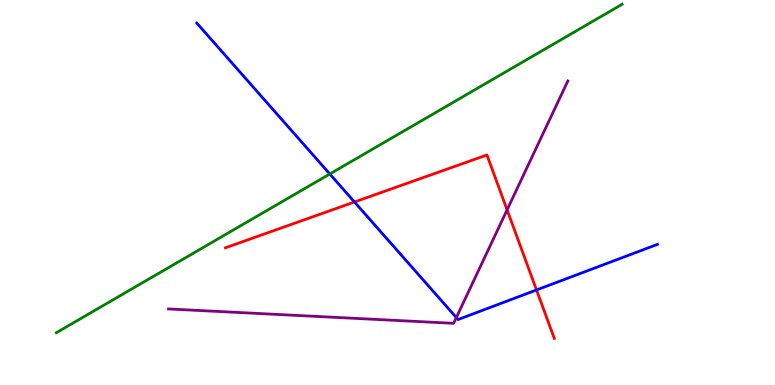[{'lines': ['blue', 'red'], 'intersections': [{'x': 4.57, 'y': 4.75}, {'x': 6.92, 'y': 2.47}]}, {'lines': ['green', 'red'], 'intersections': []}, {'lines': ['purple', 'red'], 'intersections': [{'x': 6.54, 'y': 4.55}]}, {'lines': ['blue', 'green'], 'intersections': [{'x': 4.26, 'y': 5.48}]}, {'lines': ['blue', 'purple'], 'intersections': [{'x': 5.89, 'y': 1.75}]}, {'lines': ['green', 'purple'], 'intersections': []}]